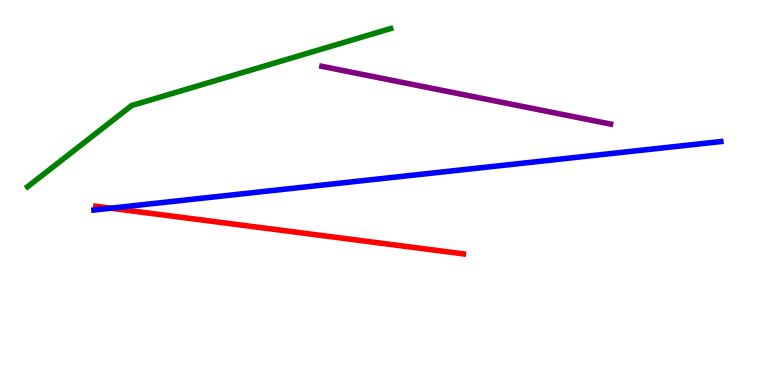[{'lines': ['blue', 'red'], 'intersections': [{'x': 1.43, 'y': 4.59}]}, {'lines': ['green', 'red'], 'intersections': []}, {'lines': ['purple', 'red'], 'intersections': []}, {'lines': ['blue', 'green'], 'intersections': []}, {'lines': ['blue', 'purple'], 'intersections': []}, {'lines': ['green', 'purple'], 'intersections': []}]